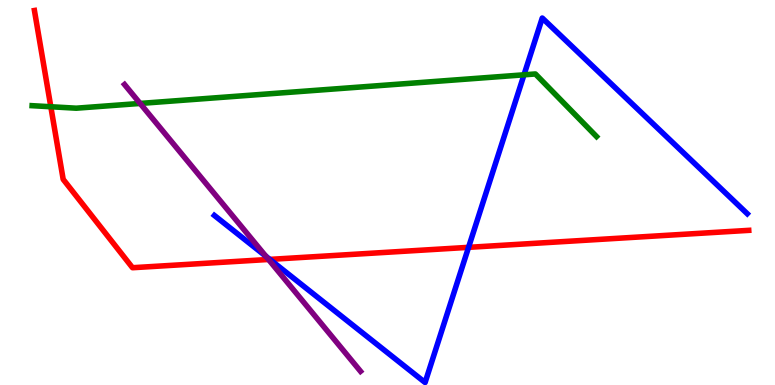[{'lines': ['blue', 'red'], 'intersections': [{'x': 3.48, 'y': 3.26}, {'x': 6.05, 'y': 3.58}]}, {'lines': ['green', 'red'], 'intersections': [{'x': 0.656, 'y': 7.23}]}, {'lines': ['purple', 'red'], 'intersections': [{'x': 3.46, 'y': 3.26}]}, {'lines': ['blue', 'green'], 'intersections': [{'x': 6.76, 'y': 8.06}]}, {'lines': ['blue', 'purple'], 'intersections': [{'x': 3.43, 'y': 3.34}]}, {'lines': ['green', 'purple'], 'intersections': [{'x': 1.81, 'y': 7.31}]}]